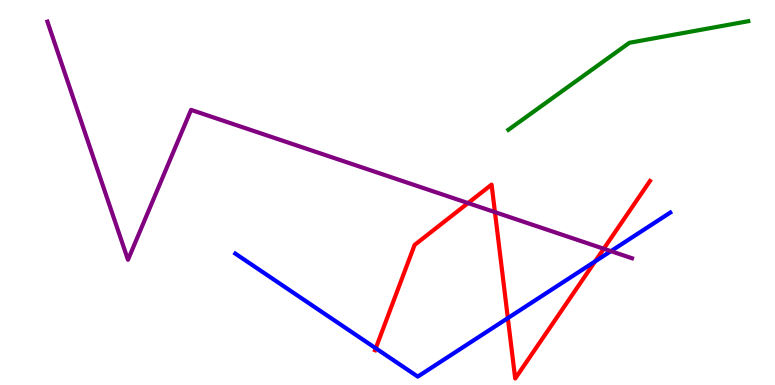[{'lines': ['blue', 'red'], 'intersections': [{'x': 4.85, 'y': 0.954}, {'x': 6.55, 'y': 1.74}, {'x': 7.68, 'y': 3.21}]}, {'lines': ['green', 'red'], 'intersections': []}, {'lines': ['purple', 'red'], 'intersections': [{'x': 6.04, 'y': 4.73}, {'x': 6.39, 'y': 4.49}, {'x': 7.79, 'y': 3.54}]}, {'lines': ['blue', 'green'], 'intersections': []}, {'lines': ['blue', 'purple'], 'intersections': [{'x': 7.88, 'y': 3.48}]}, {'lines': ['green', 'purple'], 'intersections': []}]